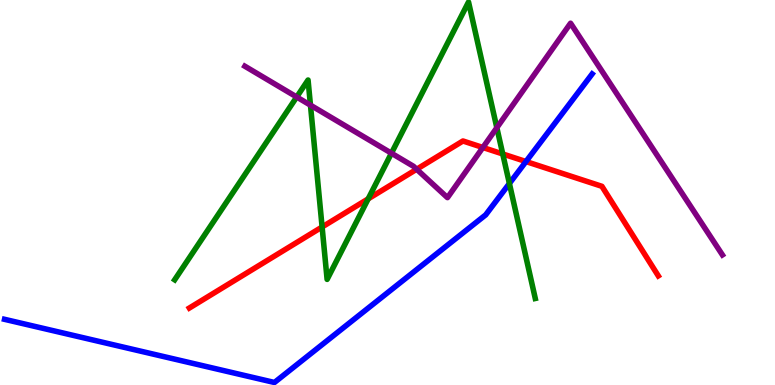[{'lines': ['blue', 'red'], 'intersections': [{'x': 6.79, 'y': 5.8}]}, {'lines': ['green', 'red'], 'intersections': [{'x': 4.16, 'y': 4.1}, {'x': 4.75, 'y': 4.83}, {'x': 6.49, 'y': 6.0}]}, {'lines': ['purple', 'red'], 'intersections': [{'x': 5.38, 'y': 5.6}, {'x': 6.23, 'y': 6.17}]}, {'lines': ['blue', 'green'], 'intersections': [{'x': 6.57, 'y': 5.23}]}, {'lines': ['blue', 'purple'], 'intersections': []}, {'lines': ['green', 'purple'], 'intersections': [{'x': 3.83, 'y': 7.48}, {'x': 4.01, 'y': 7.27}, {'x': 5.05, 'y': 6.02}, {'x': 6.41, 'y': 6.68}]}]